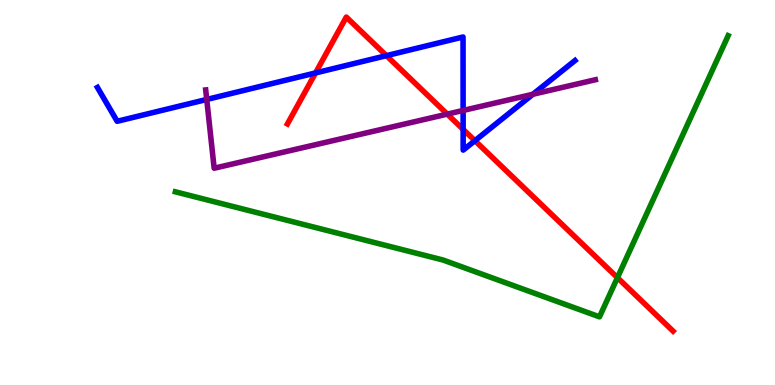[{'lines': ['blue', 'red'], 'intersections': [{'x': 4.07, 'y': 8.11}, {'x': 4.99, 'y': 8.55}, {'x': 5.98, 'y': 6.64}, {'x': 6.13, 'y': 6.35}]}, {'lines': ['green', 'red'], 'intersections': [{'x': 7.97, 'y': 2.79}]}, {'lines': ['purple', 'red'], 'intersections': [{'x': 5.77, 'y': 7.04}]}, {'lines': ['blue', 'green'], 'intersections': []}, {'lines': ['blue', 'purple'], 'intersections': [{'x': 2.67, 'y': 7.42}, {'x': 5.98, 'y': 7.13}, {'x': 6.88, 'y': 7.55}]}, {'lines': ['green', 'purple'], 'intersections': []}]